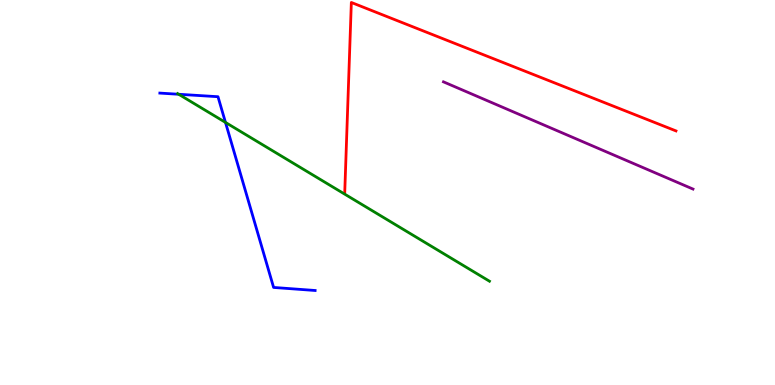[{'lines': ['blue', 'red'], 'intersections': []}, {'lines': ['green', 'red'], 'intersections': []}, {'lines': ['purple', 'red'], 'intersections': []}, {'lines': ['blue', 'green'], 'intersections': [{'x': 2.31, 'y': 7.55}, {'x': 2.91, 'y': 6.82}]}, {'lines': ['blue', 'purple'], 'intersections': []}, {'lines': ['green', 'purple'], 'intersections': []}]